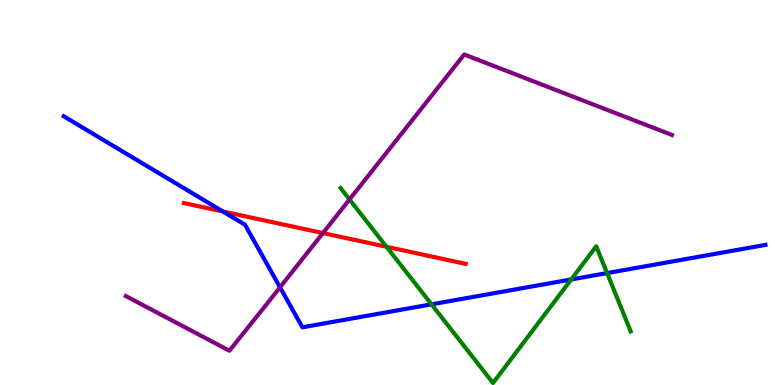[{'lines': ['blue', 'red'], 'intersections': [{'x': 2.88, 'y': 4.51}]}, {'lines': ['green', 'red'], 'intersections': [{'x': 4.99, 'y': 3.59}]}, {'lines': ['purple', 'red'], 'intersections': [{'x': 4.17, 'y': 3.95}]}, {'lines': ['blue', 'green'], 'intersections': [{'x': 5.57, 'y': 2.1}, {'x': 7.37, 'y': 2.74}, {'x': 7.83, 'y': 2.91}]}, {'lines': ['blue', 'purple'], 'intersections': [{'x': 3.61, 'y': 2.54}]}, {'lines': ['green', 'purple'], 'intersections': [{'x': 4.51, 'y': 4.82}]}]